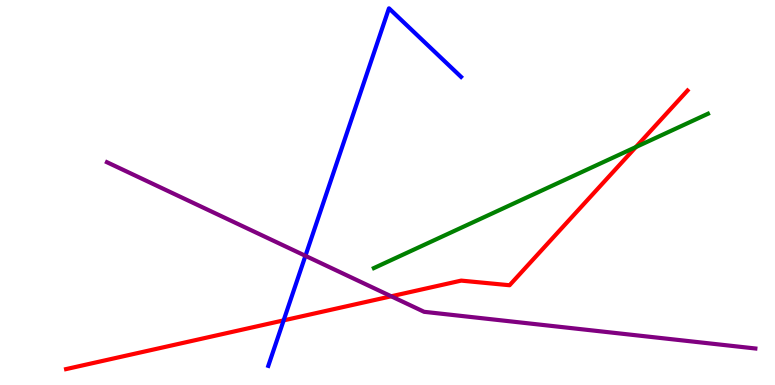[{'lines': ['blue', 'red'], 'intersections': [{'x': 3.66, 'y': 1.68}]}, {'lines': ['green', 'red'], 'intersections': [{'x': 8.2, 'y': 6.18}]}, {'lines': ['purple', 'red'], 'intersections': [{'x': 5.05, 'y': 2.3}]}, {'lines': ['blue', 'green'], 'intersections': []}, {'lines': ['blue', 'purple'], 'intersections': [{'x': 3.94, 'y': 3.36}]}, {'lines': ['green', 'purple'], 'intersections': []}]